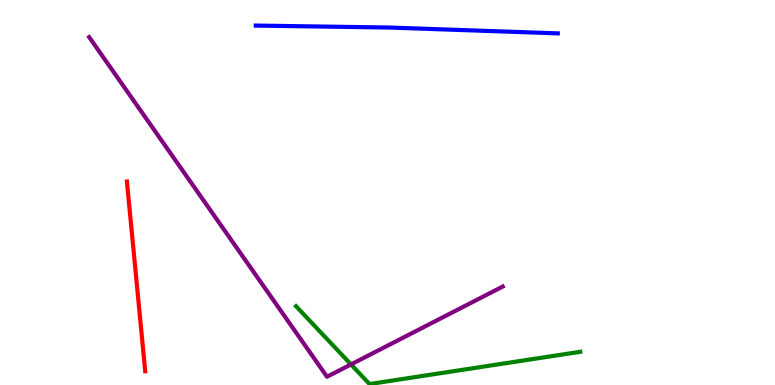[{'lines': ['blue', 'red'], 'intersections': []}, {'lines': ['green', 'red'], 'intersections': []}, {'lines': ['purple', 'red'], 'intersections': []}, {'lines': ['blue', 'green'], 'intersections': []}, {'lines': ['blue', 'purple'], 'intersections': []}, {'lines': ['green', 'purple'], 'intersections': [{'x': 4.53, 'y': 0.534}]}]